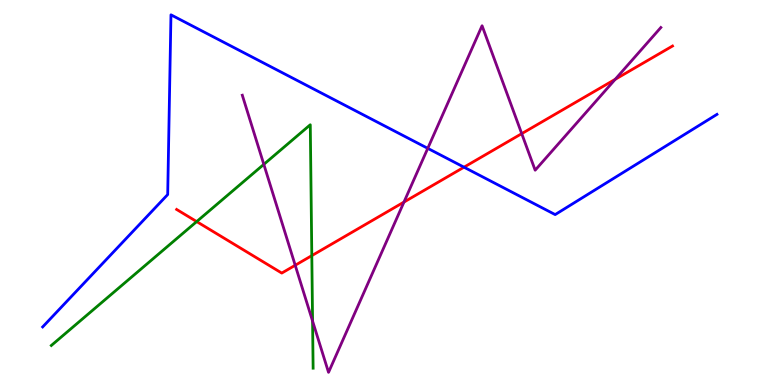[{'lines': ['blue', 'red'], 'intersections': [{'x': 5.99, 'y': 5.66}]}, {'lines': ['green', 'red'], 'intersections': [{'x': 2.54, 'y': 4.24}, {'x': 4.02, 'y': 3.36}]}, {'lines': ['purple', 'red'], 'intersections': [{'x': 3.81, 'y': 3.11}, {'x': 5.21, 'y': 4.75}, {'x': 6.73, 'y': 6.53}, {'x': 7.94, 'y': 7.94}]}, {'lines': ['blue', 'green'], 'intersections': []}, {'lines': ['blue', 'purple'], 'intersections': [{'x': 5.52, 'y': 6.15}]}, {'lines': ['green', 'purple'], 'intersections': [{'x': 3.4, 'y': 5.73}, {'x': 4.03, 'y': 1.66}]}]